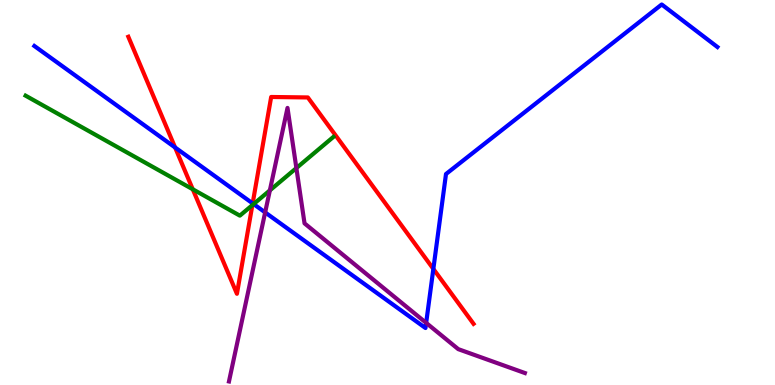[{'lines': ['blue', 'red'], 'intersections': [{'x': 2.26, 'y': 6.17}, {'x': 3.26, 'y': 4.72}, {'x': 5.59, 'y': 3.01}]}, {'lines': ['green', 'red'], 'intersections': [{'x': 2.49, 'y': 5.08}, {'x': 3.26, 'y': 4.67}]}, {'lines': ['purple', 'red'], 'intersections': []}, {'lines': ['blue', 'green'], 'intersections': [{'x': 3.27, 'y': 4.7}]}, {'lines': ['blue', 'purple'], 'intersections': [{'x': 3.42, 'y': 4.48}, {'x': 5.5, 'y': 1.61}]}, {'lines': ['green', 'purple'], 'intersections': [{'x': 3.48, 'y': 5.05}, {'x': 3.82, 'y': 5.63}]}]